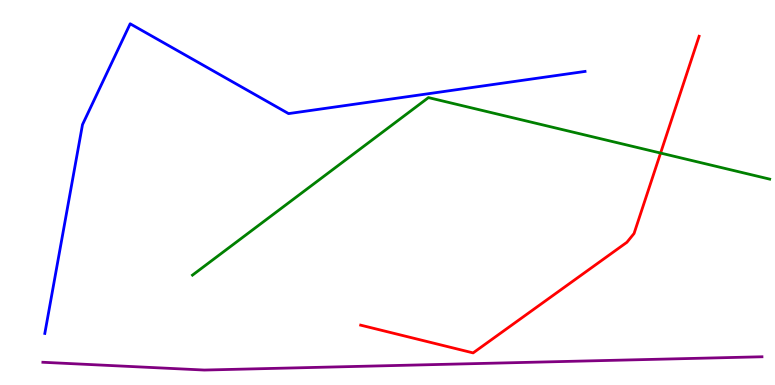[{'lines': ['blue', 'red'], 'intersections': []}, {'lines': ['green', 'red'], 'intersections': [{'x': 8.52, 'y': 6.02}]}, {'lines': ['purple', 'red'], 'intersections': []}, {'lines': ['blue', 'green'], 'intersections': []}, {'lines': ['blue', 'purple'], 'intersections': []}, {'lines': ['green', 'purple'], 'intersections': []}]